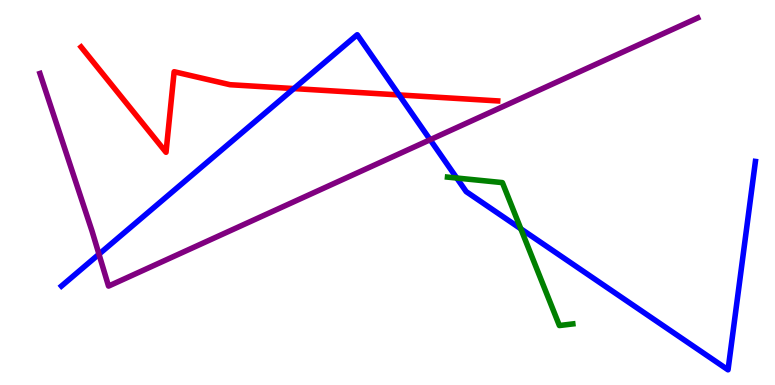[{'lines': ['blue', 'red'], 'intersections': [{'x': 3.79, 'y': 7.7}, {'x': 5.15, 'y': 7.53}]}, {'lines': ['green', 'red'], 'intersections': []}, {'lines': ['purple', 'red'], 'intersections': []}, {'lines': ['blue', 'green'], 'intersections': [{'x': 5.89, 'y': 5.38}, {'x': 6.72, 'y': 4.06}]}, {'lines': ['blue', 'purple'], 'intersections': [{'x': 1.28, 'y': 3.4}, {'x': 5.55, 'y': 6.37}]}, {'lines': ['green', 'purple'], 'intersections': []}]